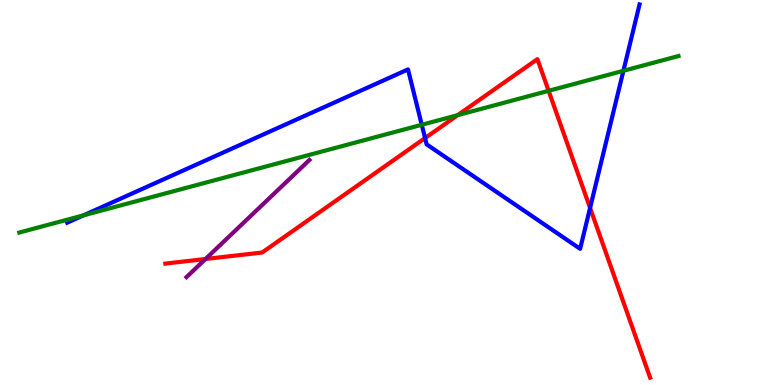[{'lines': ['blue', 'red'], 'intersections': [{'x': 5.48, 'y': 6.41}, {'x': 7.61, 'y': 4.6}]}, {'lines': ['green', 'red'], 'intersections': [{'x': 5.91, 'y': 7.01}, {'x': 7.08, 'y': 7.64}]}, {'lines': ['purple', 'red'], 'intersections': [{'x': 2.65, 'y': 3.27}]}, {'lines': ['blue', 'green'], 'intersections': [{'x': 1.08, 'y': 4.41}, {'x': 5.44, 'y': 6.76}, {'x': 8.04, 'y': 8.16}]}, {'lines': ['blue', 'purple'], 'intersections': []}, {'lines': ['green', 'purple'], 'intersections': []}]